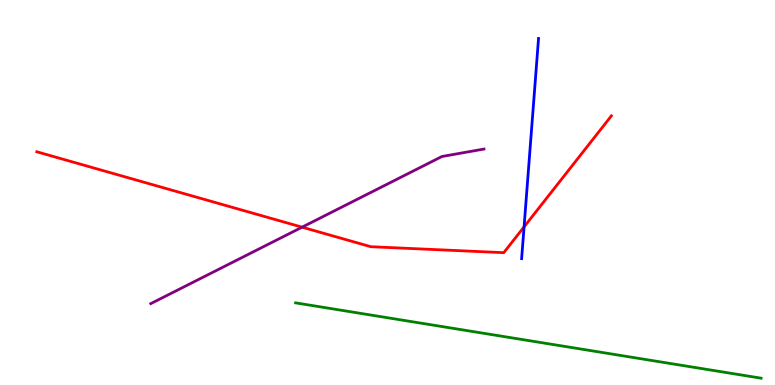[{'lines': ['blue', 'red'], 'intersections': [{'x': 6.76, 'y': 4.11}]}, {'lines': ['green', 'red'], 'intersections': []}, {'lines': ['purple', 'red'], 'intersections': [{'x': 3.9, 'y': 4.1}]}, {'lines': ['blue', 'green'], 'intersections': []}, {'lines': ['blue', 'purple'], 'intersections': []}, {'lines': ['green', 'purple'], 'intersections': []}]